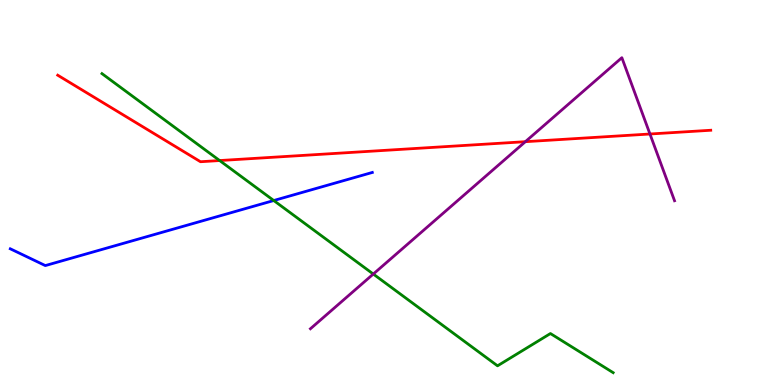[{'lines': ['blue', 'red'], 'intersections': []}, {'lines': ['green', 'red'], 'intersections': [{'x': 2.83, 'y': 5.83}]}, {'lines': ['purple', 'red'], 'intersections': [{'x': 6.78, 'y': 6.32}, {'x': 8.39, 'y': 6.52}]}, {'lines': ['blue', 'green'], 'intersections': [{'x': 3.53, 'y': 4.79}]}, {'lines': ['blue', 'purple'], 'intersections': []}, {'lines': ['green', 'purple'], 'intersections': [{'x': 4.82, 'y': 2.88}]}]